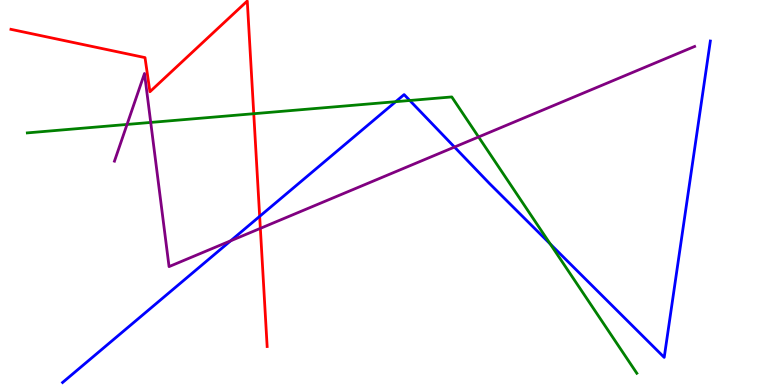[{'lines': ['blue', 'red'], 'intersections': [{'x': 3.35, 'y': 4.38}]}, {'lines': ['green', 'red'], 'intersections': [{'x': 3.27, 'y': 7.05}]}, {'lines': ['purple', 'red'], 'intersections': [{'x': 3.36, 'y': 4.07}]}, {'lines': ['blue', 'green'], 'intersections': [{'x': 5.11, 'y': 7.36}, {'x': 5.29, 'y': 7.39}, {'x': 7.1, 'y': 3.66}]}, {'lines': ['blue', 'purple'], 'intersections': [{'x': 2.98, 'y': 3.75}, {'x': 5.86, 'y': 6.18}]}, {'lines': ['green', 'purple'], 'intersections': [{'x': 1.64, 'y': 6.77}, {'x': 1.94, 'y': 6.82}, {'x': 6.18, 'y': 6.44}]}]